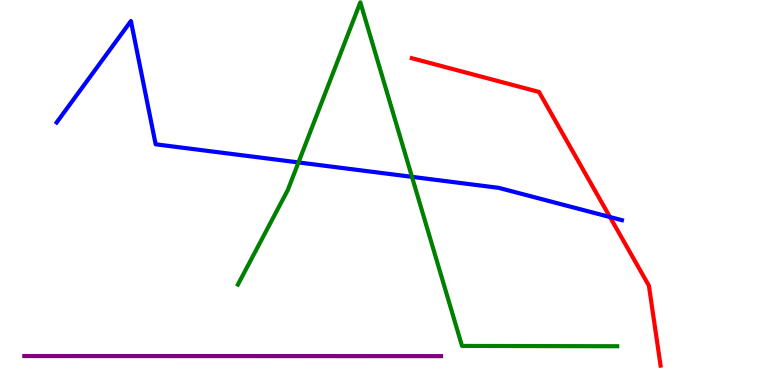[{'lines': ['blue', 'red'], 'intersections': [{'x': 7.87, 'y': 4.36}]}, {'lines': ['green', 'red'], 'intersections': []}, {'lines': ['purple', 'red'], 'intersections': []}, {'lines': ['blue', 'green'], 'intersections': [{'x': 3.85, 'y': 5.78}, {'x': 5.32, 'y': 5.41}]}, {'lines': ['blue', 'purple'], 'intersections': []}, {'lines': ['green', 'purple'], 'intersections': []}]